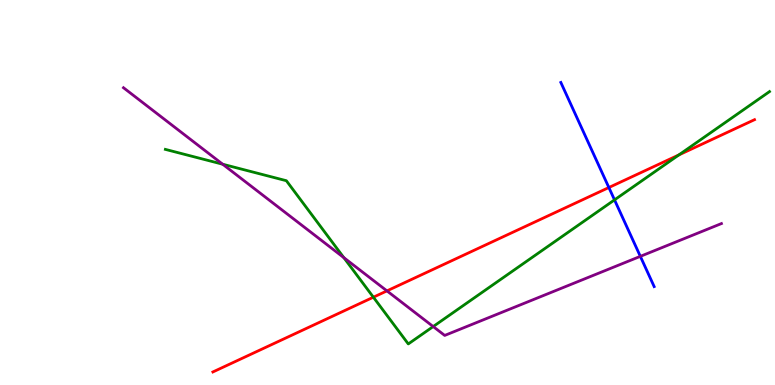[{'lines': ['blue', 'red'], 'intersections': [{'x': 7.86, 'y': 5.13}]}, {'lines': ['green', 'red'], 'intersections': [{'x': 4.82, 'y': 2.28}, {'x': 8.76, 'y': 5.98}]}, {'lines': ['purple', 'red'], 'intersections': [{'x': 4.99, 'y': 2.44}]}, {'lines': ['blue', 'green'], 'intersections': [{'x': 7.93, 'y': 4.81}]}, {'lines': ['blue', 'purple'], 'intersections': [{'x': 8.26, 'y': 3.34}]}, {'lines': ['green', 'purple'], 'intersections': [{'x': 2.87, 'y': 5.73}, {'x': 4.44, 'y': 3.31}, {'x': 5.59, 'y': 1.52}]}]